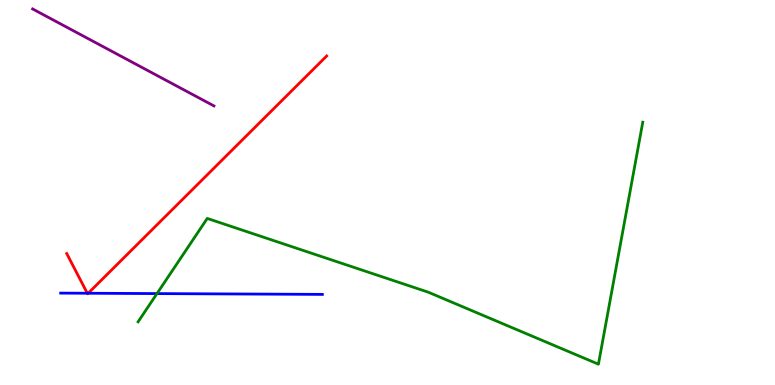[{'lines': ['blue', 'red'], 'intersections': [{'x': 1.13, 'y': 2.38}, {'x': 1.14, 'y': 2.38}]}, {'lines': ['green', 'red'], 'intersections': []}, {'lines': ['purple', 'red'], 'intersections': []}, {'lines': ['blue', 'green'], 'intersections': [{'x': 2.03, 'y': 2.37}]}, {'lines': ['blue', 'purple'], 'intersections': []}, {'lines': ['green', 'purple'], 'intersections': []}]